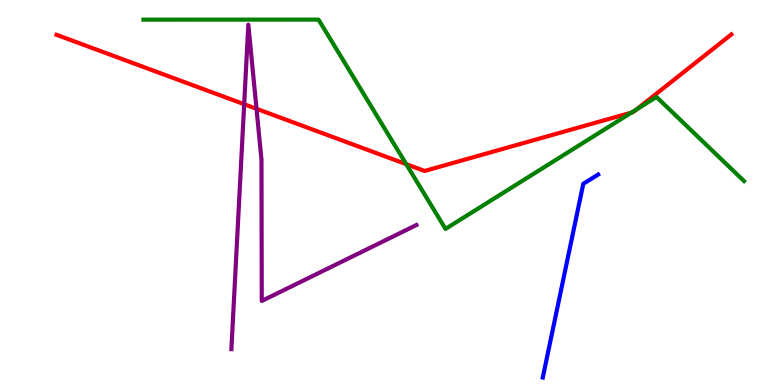[{'lines': ['blue', 'red'], 'intersections': []}, {'lines': ['green', 'red'], 'intersections': [{'x': 5.24, 'y': 5.74}, {'x': 8.15, 'y': 7.08}, {'x': 8.21, 'y': 7.16}]}, {'lines': ['purple', 'red'], 'intersections': [{'x': 3.15, 'y': 7.29}, {'x': 3.31, 'y': 7.17}]}, {'lines': ['blue', 'green'], 'intersections': []}, {'lines': ['blue', 'purple'], 'intersections': []}, {'lines': ['green', 'purple'], 'intersections': []}]